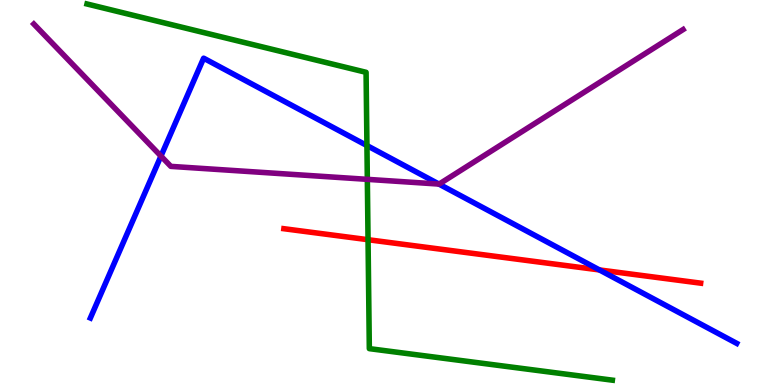[{'lines': ['blue', 'red'], 'intersections': [{'x': 7.73, 'y': 2.99}]}, {'lines': ['green', 'red'], 'intersections': [{'x': 4.75, 'y': 3.77}]}, {'lines': ['purple', 'red'], 'intersections': []}, {'lines': ['blue', 'green'], 'intersections': [{'x': 4.73, 'y': 6.22}]}, {'lines': ['blue', 'purple'], 'intersections': [{'x': 2.08, 'y': 5.95}, {'x': 5.66, 'y': 5.22}]}, {'lines': ['green', 'purple'], 'intersections': [{'x': 4.74, 'y': 5.34}]}]